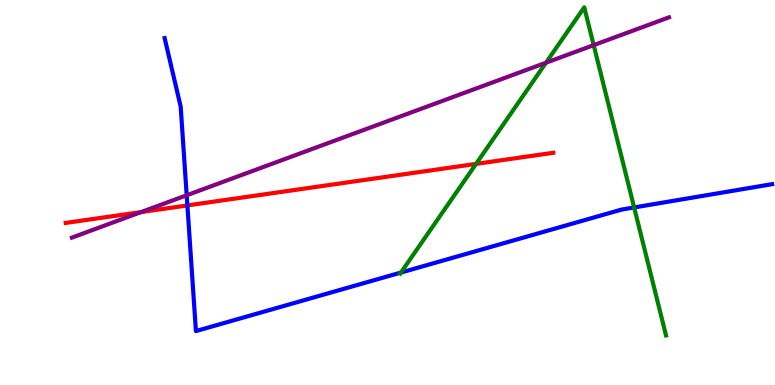[{'lines': ['blue', 'red'], 'intersections': [{'x': 2.42, 'y': 4.66}]}, {'lines': ['green', 'red'], 'intersections': [{'x': 6.14, 'y': 5.74}]}, {'lines': ['purple', 'red'], 'intersections': [{'x': 1.82, 'y': 4.49}]}, {'lines': ['blue', 'green'], 'intersections': [{'x': 5.17, 'y': 2.92}, {'x': 8.18, 'y': 4.61}]}, {'lines': ['blue', 'purple'], 'intersections': [{'x': 2.41, 'y': 4.93}]}, {'lines': ['green', 'purple'], 'intersections': [{'x': 7.04, 'y': 8.37}, {'x': 7.66, 'y': 8.83}]}]